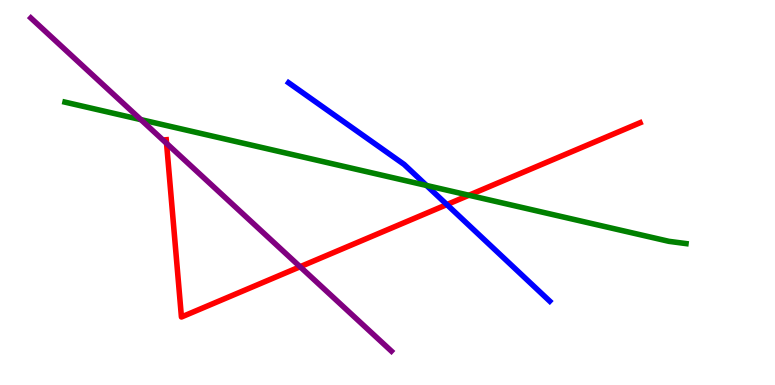[{'lines': ['blue', 'red'], 'intersections': [{'x': 5.77, 'y': 4.69}]}, {'lines': ['green', 'red'], 'intersections': [{'x': 6.05, 'y': 4.93}]}, {'lines': ['purple', 'red'], 'intersections': [{'x': 2.15, 'y': 6.28}, {'x': 3.87, 'y': 3.07}]}, {'lines': ['blue', 'green'], 'intersections': [{'x': 5.5, 'y': 5.18}]}, {'lines': ['blue', 'purple'], 'intersections': []}, {'lines': ['green', 'purple'], 'intersections': [{'x': 1.82, 'y': 6.89}]}]